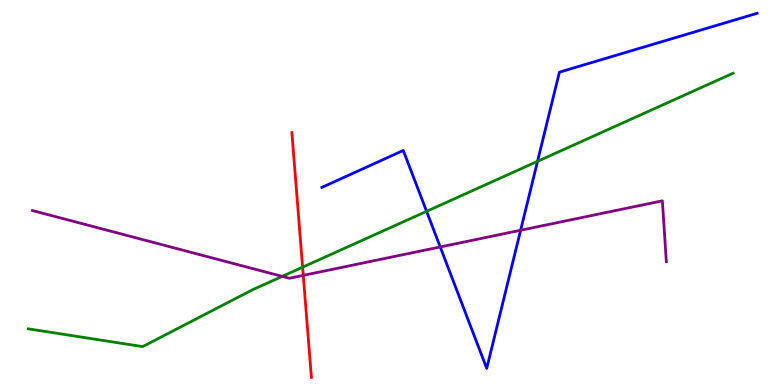[{'lines': ['blue', 'red'], 'intersections': []}, {'lines': ['green', 'red'], 'intersections': [{'x': 3.9, 'y': 3.06}]}, {'lines': ['purple', 'red'], 'intersections': [{'x': 3.91, 'y': 2.85}]}, {'lines': ['blue', 'green'], 'intersections': [{'x': 5.5, 'y': 4.51}, {'x': 6.94, 'y': 5.81}]}, {'lines': ['blue', 'purple'], 'intersections': [{'x': 5.68, 'y': 3.59}, {'x': 6.72, 'y': 4.02}]}, {'lines': ['green', 'purple'], 'intersections': [{'x': 3.64, 'y': 2.82}]}]